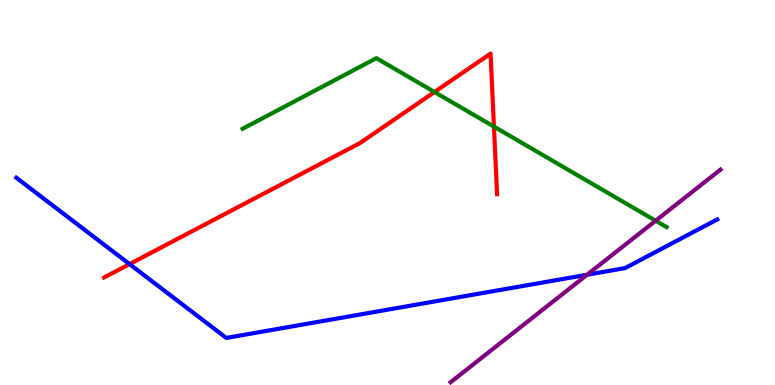[{'lines': ['blue', 'red'], 'intersections': [{'x': 1.67, 'y': 3.14}]}, {'lines': ['green', 'red'], 'intersections': [{'x': 5.61, 'y': 7.61}, {'x': 6.37, 'y': 6.71}]}, {'lines': ['purple', 'red'], 'intersections': []}, {'lines': ['blue', 'green'], 'intersections': []}, {'lines': ['blue', 'purple'], 'intersections': [{'x': 7.58, 'y': 2.86}]}, {'lines': ['green', 'purple'], 'intersections': [{'x': 8.46, 'y': 4.27}]}]